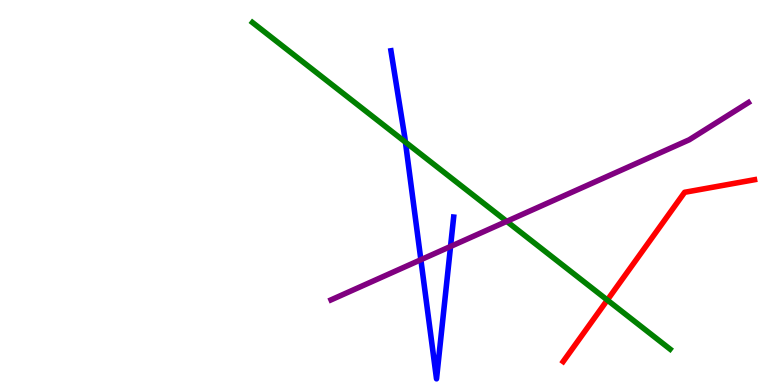[{'lines': ['blue', 'red'], 'intersections': []}, {'lines': ['green', 'red'], 'intersections': [{'x': 7.84, 'y': 2.21}]}, {'lines': ['purple', 'red'], 'intersections': []}, {'lines': ['blue', 'green'], 'intersections': [{'x': 5.23, 'y': 6.31}]}, {'lines': ['blue', 'purple'], 'intersections': [{'x': 5.43, 'y': 3.25}, {'x': 5.81, 'y': 3.6}]}, {'lines': ['green', 'purple'], 'intersections': [{'x': 6.54, 'y': 4.25}]}]